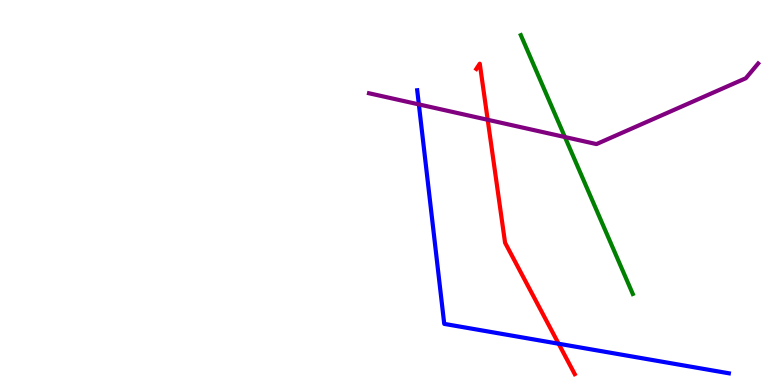[{'lines': ['blue', 'red'], 'intersections': [{'x': 7.21, 'y': 1.07}]}, {'lines': ['green', 'red'], 'intersections': []}, {'lines': ['purple', 'red'], 'intersections': [{'x': 6.29, 'y': 6.89}]}, {'lines': ['blue', 'green'], 'intersections': []}, {'lines': ['blue', 'purple'], 'intersections': [{'x': 5.4, 'y': 7.29}]}, {'lines': ['green', 'purple'], 'intersections': [{'x': 7.29, 'y': 6.44}]}]